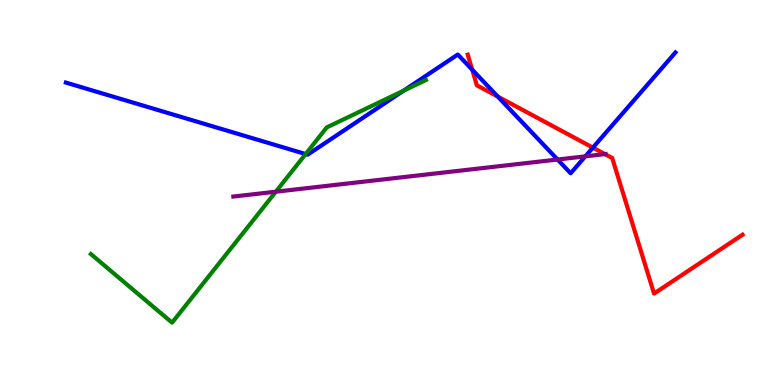[{'lines': ['blue', 'red'], 'intersections': [{'x': 6.09, 'y': 8.19}, {'x': 6.42, 'y': 7.49}, {'x': 7.65, 'y': 6.17}]}, {'lines': ['green', 'red'], 'intersections': []}, {'lines': ['purple', 'red'], 'intersections': [{'x': 7.81, 'y': 6.0}]}, {'lines': ['blue', 'green'], 'intersections': [{'x': 3.94, 'y': 6.0}, {'x': 5.21, 'y': 7.64}]}, {'lines': ['blue', 'purple'], 'intersections': [{'x': 7.19, 'y': 5.86}, {'x': 7.55, 'y': 5.94}]}, {'lines': ['green', 'purple'], 'intersections': [{'x': 3.56, 'y': 5.02}]}]